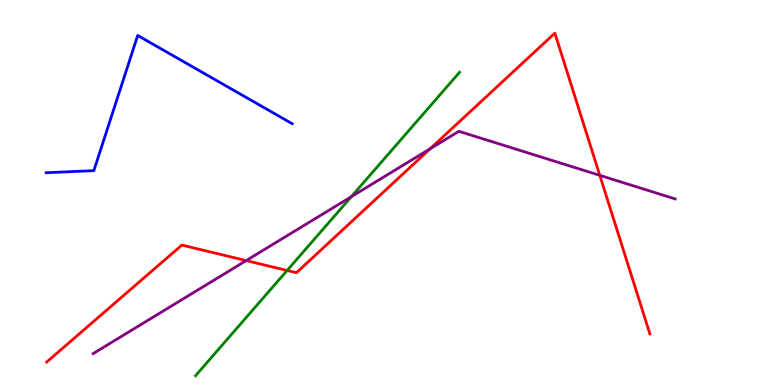[{'lines': ['blue', 'red'], 'intersections': []}, {'lines': ['green', 'red'], 'intersections': [{'x': 3.7, 'y': 2.97}]}, {'lines': ['purple', 'red'], 'intersections': [{'x': 3.18, 'y': 3.23}, {'x': 5.55, 'y': 6.13}, {'x': 7.74, 'y': 5.45}]}, {'lines': ['blue', 'green'], 'intersections': []}, {'lines': ['blue', 'purple'], 'intersections': []}, {'lines': ['green', 'purple'], 'intersections': [{'x': 4.53, 'y': 4.89}]}]